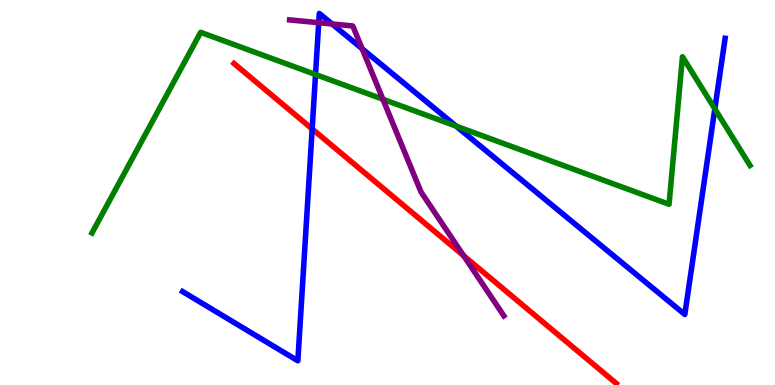[{'lines': ['blue', 'red'], 'intersections': [{'x': 4.03, 'y': 6.65}]}, {'lines': ['green', 'red'], 'intersections': []}, {'lines': ['purple', 'red'], 'intersections': [{'x': 5.98, 'y': 3.36}]}, {'lines': ['blue', 'green'], 'intersections': [{'x': 4.07, 'y': 8.06}, {'x': 5.89, 'y': 6.72}, {'x': 9.22, 'y': 7.17}]}, {'lines': ['blue', 'purple'], 'intersections': [{'x': 4.11, 'y': 9.41}, {'x': 4.29, 'y': 9.38}, {'x': 4.67, 'y': 8.73}]}, {'lines': ['green', 'purple'], 'intersections': [{'x': 4.94, 'y': 7.42}]}]